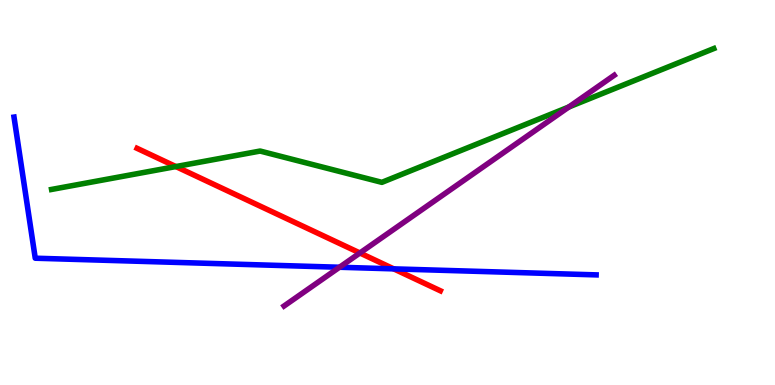[{'lines': ['blue', 'red'], 'intersections': [{'x': 5.08, 'y': 3.02}]}, {'lines': ['green', 'red'], 'intersections': [{'x': 2.27, 'y': 5.67}]}, {'lines': ['purple', 'red'], 'intersections': [{'x': 4.64, 'y': 3.43}]}, {'lines': ['blue', 'green'], 'intersections': []}, {'lines': ['blue', 'purple'], 'intersections': [{'x': 4.38, 'y': 3.06}]}, {'lines': ['green', 'purple'], 'intersections': [{'x': 7.34, 'y': 7.22}]}]